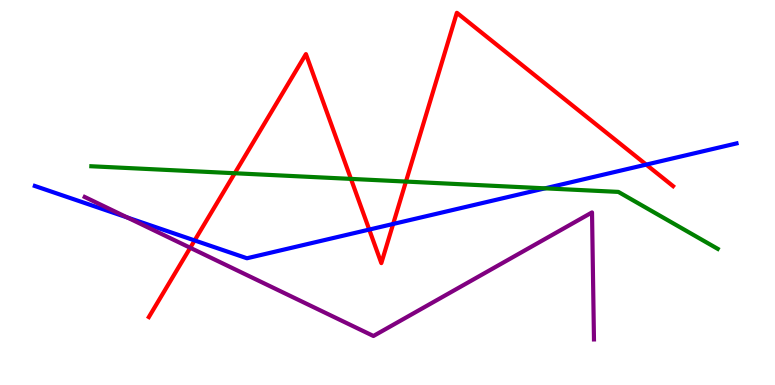[{'lines': ['blue', 'red'], 'intersections': [{'x': 2.51, 'y': 3.76}, {'x': 4.76, 'y': 4.04}, {'x': 5.07, 'y': 4.18}, {'x': 8.34, 'y': 5.72}]}, {'lines': ['green', 'red'], 'intersections': [{'x': 3.03, 'y': 5.5}, {'x': 4.53, 'y': 5.35}, {'x': 5.24, 'y': 5.28}]}, {'lines': ['purple', 'red'], 'intersections': [{'x': 2.45, 'y': 3.56}]}, {'lines': ['blue', 'green'], 'intersections': [{'x': 7.03, 'y': 5.11}]}, {'lines': ['blue', 'purple'], 'intersections': [{'x': 1.64, 'y': 4.35}]}, {'lines': ['green', 'purple'], 'intersections': []}]